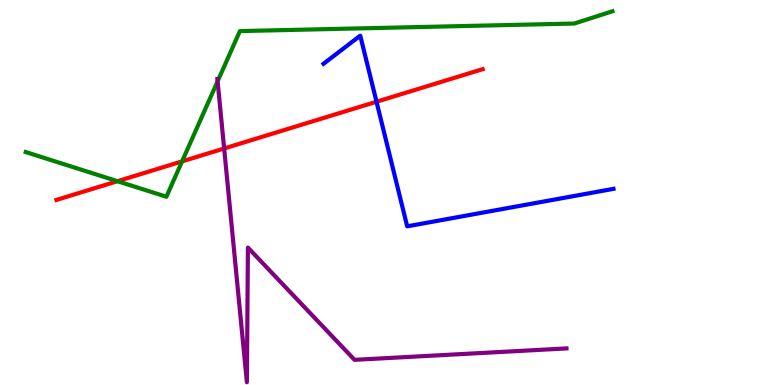[{'lines': ['blue', 'red'], 'intersections': [{'x': 4.86, 'y': 7.36}]}, {'lines': ['green', 'red'], 'intersections': [{'x': 1.52, 'y': 5.29}, {'x': 2.35, 'y': 5.81}]}, {'lines': ['purple', 'red'], 'intersections': [{'x': 2.89, 'y': 6.14}]}, {'lines': ['blue', 'green'], 'intersections': []}, {'lines': ['blue', 'purple'], 'intersections': []}, {'lines': ['green', 'purple'], 'intersections': [{'x': 2.81, 'y': 7.89}]}]